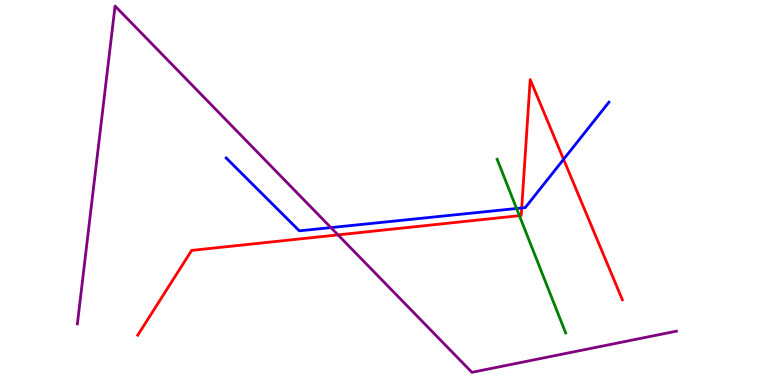[{'lines': ['blue', 'red'], 'intersections': [{'x': 6.73, 'y': 4.6}, {'x': 7.27, 'y': 5.86}]}, {'lines': ['green', 'red'], 'intersections': [{'x': 6.7, 'y': 4.4}]}, {'lines': ['purple', 'red'], 'intersections': [{'x': 4.36, 'y': 3.9}]}, {'lines': ['blue', 'green'], 'intersections': [{'x': 6.67, 'y': 4.58}]}, {'lines': ['blue', 'purple'], 'intersections': [{'x': 4.27, 'y': 4.09}]}, {'lines': ['green', 'purple'], 'intersections': []}]